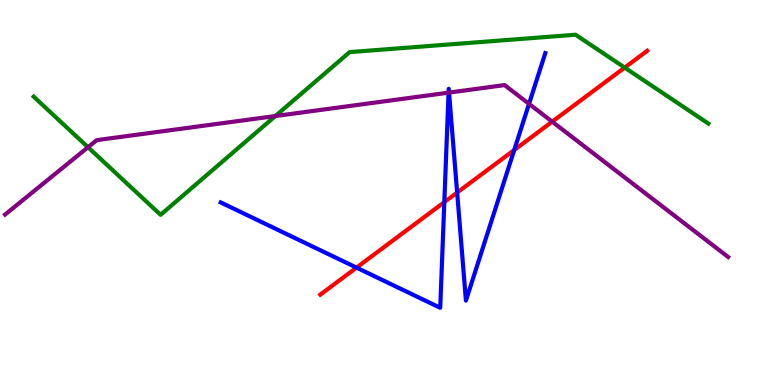[{'lines': ['blue', 'red'], 'intersections': [{'x': 4.6, 'y': 3.05}, {'x': 5.73, 'y': 4.75}, {'x': 5.9, 'y': 5.0}, {'x': 6.64, 'y': 6.1}]}, {'lines': ['green', 'red'], 'intersections': [{'x': 8.06, 'y': 8.24}]}, {'lines': ['purple', 'red'], 'intersections': [{'x': 7.13, 'y': 6.84}]}, {'lines': ['blue', 'green'], 'intersections': []}, {'lines': ['blue', 'purple'], 'intersections': [{'x': 5.79, 'y': 7.59}, {'x': 5.79, 'y': 7.6}, {'x': 6.83, 'y': 7.3}]}, {'lines': ['green', 'purple'], 'intersections': [{'x': 1.14, 'y': 6.18}, {'x': 3.55, 'y': 6.99}]}]